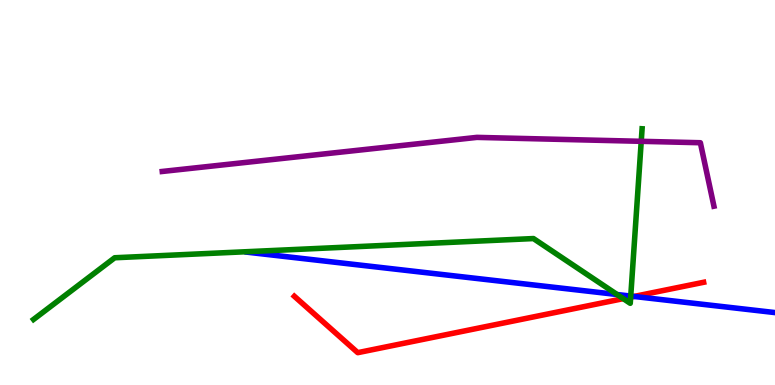[{'lines': ['blue', 'red'], 'intersections': [{'x': 8.18, 'y': 2.3}]}, {'lines': ['green', 'red'], 'intersections': [{'x': 8.04, 'y': 2.24}, {'x': 8.14, 'y': 2.28}]}, {'lines': ['purple', 'red'], 'intersections': []}, {'lines': ['blue', 'green'], 'intersections': [{'x': 7.96, 'y': 2.35}, {'x': 8.14, 'y': 2.31}]}, {'lines': ['blue', 'purple'], 'intersections': []}, {'lines': ['green', 'purple'], 'intersections': [{'x': 8.27, 'y': 6.33}]}]